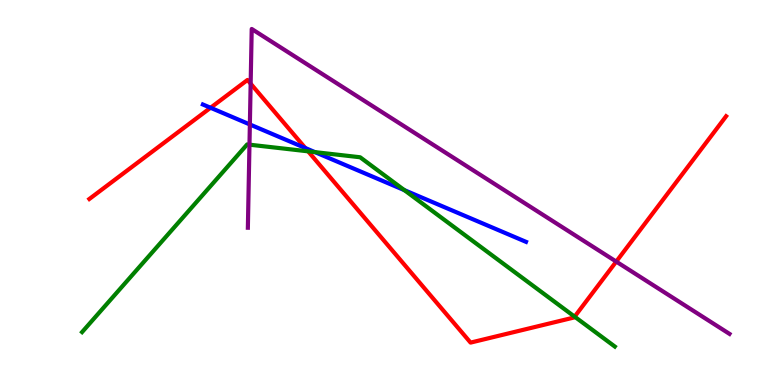[{'lines': ['blue', 'red'], 'intersections': [{'x': 2.72, 'y': 7.2}, {'x': 3.94, 'y': 6.15}]}, {'lines': ['green', 'red'], 'intersections': [{'x': 3.98, 'y': 6.07}, {'x': 7.41, 'y': 1.78}]}, {'lines': ['purple', 'red'], 'intersections': [{'x': 3.23, 'y': 7.83}, {'x': 7.95, 'y': 3.21}]}, {'lines': ['blue', 'green'], 'intersections': [{'x': 4.06, 'y': 6.05}, {'x': 5.22, 'y': 5.06}]}, {'lines': ['blue', 'purple'], 'intersections': [{'x': 3.22, 'y': 6.77}]}, {'lines': ['green', 'purple'], 'intersections': [{'x': 3.22, 'y': 6.24}]}]